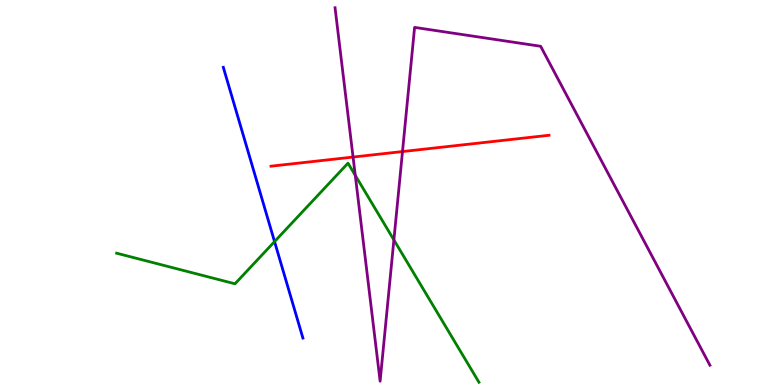[{'lines': ['blue', 'red'], 'intersections': []}, {'lines': ['green', 'red'], 'intersections': []}, {'lines': ['purple', 'red'], 'intersections': [{'x': 4.56, 'y': 5.92}, {'x': 5.19, 'y': 6.06}]}, {'lines': ['blue', 'green'], 'intersections': [{'x': 3.54, 'y': 3.73}]}, {'lines': ['blue', 'purple'], 'intersections': []}, {'lines': ['green', 'purple'], 'intersections': [{'x': 4.58, 'y': 5.45}, {'x': 5.08, 'y': 3.77}]}]